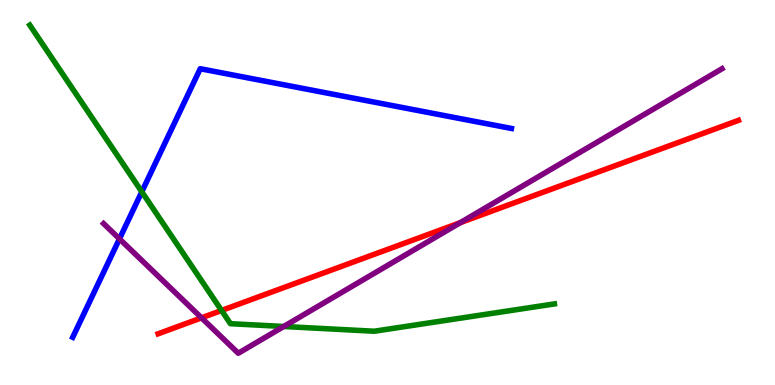[{'lines': ['blue', 'red'], 'intersections': []}, {'lines': ['green', 'red'], 'intersections': [{'x': 2.86, 'y': 1.94}]}, {'lines': ['purple', 'red'], 'intersections': [{'x': 2.6, 'y': 1.74}, {'x': 5.94, 'y': 4.22}]}, {'lines': ['blue', 'green'], 'intersections': [{'x': 1.83, 'y': 5.02}]}, {'lines': ['blue', 'purple'], 'intersections': [{'x': 1.54, 'y': 3.8}]}, {'lines': ['green', 'purple'], 'intersections': [{'x': 3.66, 'y': 1.52}]}]